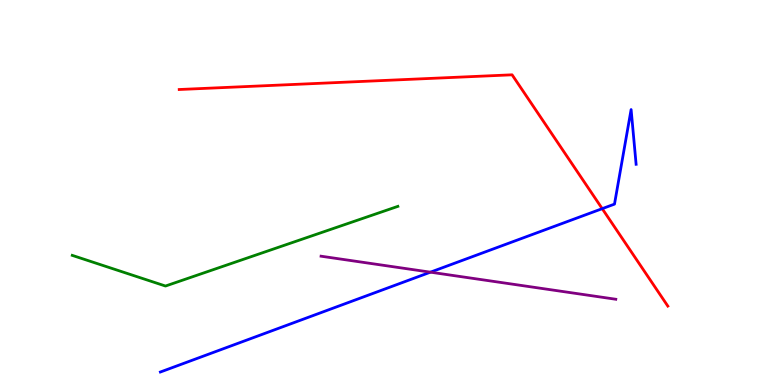[{'lines': ['blue', 'red'], 'intersections': [{'x': 7.77, 'y': 4.58}]}, {'lines': ['green', 'red'], 'intersections': []}, {'lines': ['purple', 'red'], 'intersections': []}, {'lines': ['blue', 'green'], 'intersections': []}, {'lines': ['blue', 'purple'], 'intersections': [{'x': 5.55, 'y': 2.93}]}, {'lines': ['green', 'purple'], 'intersections': []}]